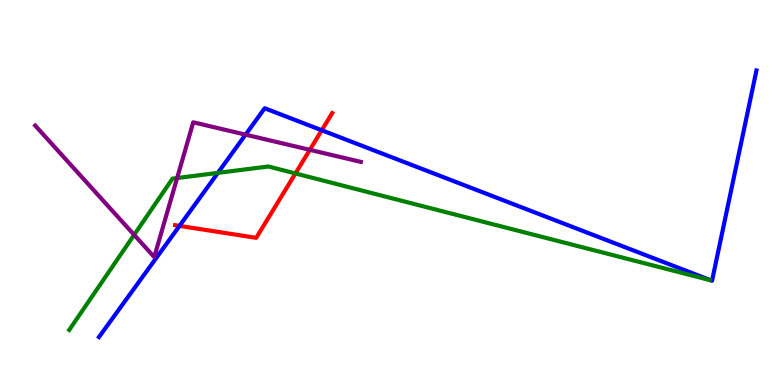[{'lines': ['blue', 'red'], 'intersections': [{'x': 2.32, 'y': 4.13}, {'x': 4.15, 'y': 6.62}]}, {'lines': ['green', 'red'], 'intersections': [{'x': 3.81, 'y': 5.49}]}, {'lines': ['purple', 'red'], 'intersections': [{'x': 4.0, 'y': 6.11}]}, {'lines': ['blue', 'green'], 'intersections': [{'x': 2.81, 'y': 5.51}]}, {'lines': ['blue', 'purple'], 'intersections': [{'x': 3.17, 'y': 6.5}]}, {'lines': ['green', 'purple'], 'intersections': [{'x': 1.73, 'y': 3.9}, {'x': 2.29, 'y': 5.38}]}]